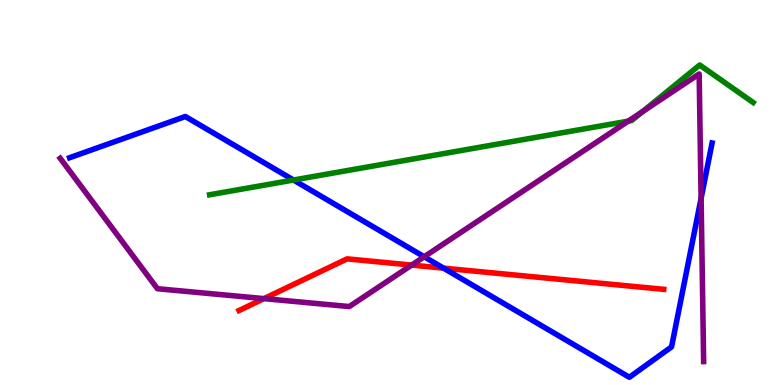[{'lines': ['blue', 'red'], 'intersections': [{'x': 5.72, 'y': 3.03}]}, {'lines': ['green', 'red'], 'intersections': []}, {'lines': ['purple', 'red'], 'intersections': [{'x': 3.41, 'y': 2.24}, {'x': 5.31, 'y': 3.11}]}, {'lines': ['blue', 'green'], 'intersections': [{'x': 3.79, 'y': 5.32}]}, {'lines': ['blue', 'purple'], 'intersections': [{'x': 5.47, 'y': 3.33}, {'x': 9.05, 'y': 4.85}]}, {'lines': ['green', 'purple'], 'intersections': [{'x': 8.11, 'y': 6.85}, {'x': 8.29, 'y': 7.11}]}]